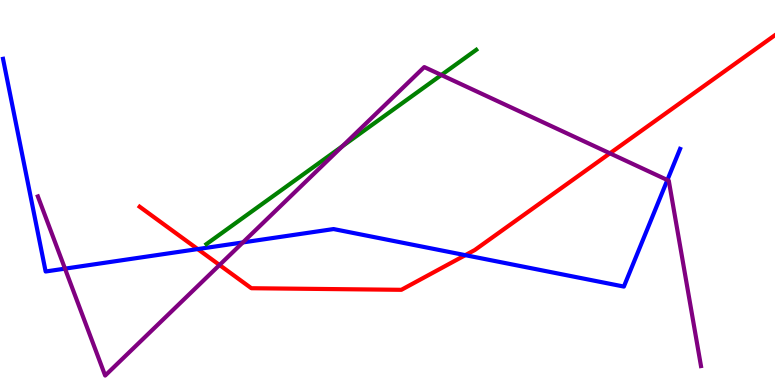[{'lines': ['blue', 'red'], 'intersections': [{'x': 2.55, 'y': 3.53}, {'x': 6.0, 'y': 3.37}]}, {'lines': ['green', 'red'], 'intersections': []}, {'lines': ['purple', 'red'], 'intersections': [{'x': 2.83, 'y': 3.12}, {'x': 7.87, 'y': 6.02}]}, {'lines': ['blue', 'green'], 'intersections': []}, {'lines': ['blue', 'purple'], 'intersections': [{'x': 0.839, 'y': 3.02}, {'x': 3.13, 'y': 3.7}, {'x': 8.61, 'y': 5.32}]}, {'lines': ['green', 'purple'], 'intersections': [{'x': 4.42, 'y': 6.2}, {'x': 5.69, 'y': 8.05}]}]